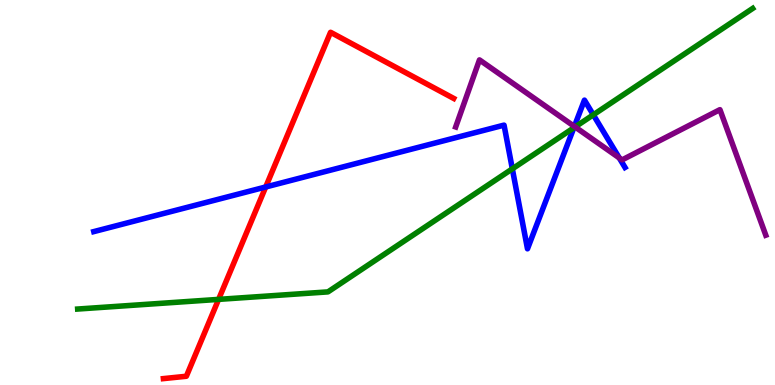[{'lines': ['blue', 'red'], 'intersections': [{'x': 3.43, 'y': 5.14}]}, {'lines': ['green', 'red'], 'intersections': [{'x': 2.82, 'y': 2.22}]}, {'lines': ['purple', 'red'], 'intersections': []}, {'lines': ['blue', 'green'], 'intersections': [{'x': 6.61, 'y': 5.61}, {'x': 7.4, 'y': 6.68}, {'x': 7.66, 'y': 7.02}]}, {'lines': ['blue', 'purple'], 'intersections': [{'x': 7.41, 'y': 6.72}, {'x': 7.99, 'y': 5.9}]}, {'lines': ['green', 'purple'], 'intersections': [{'x': 7.42, 'y': 6.7}]}]